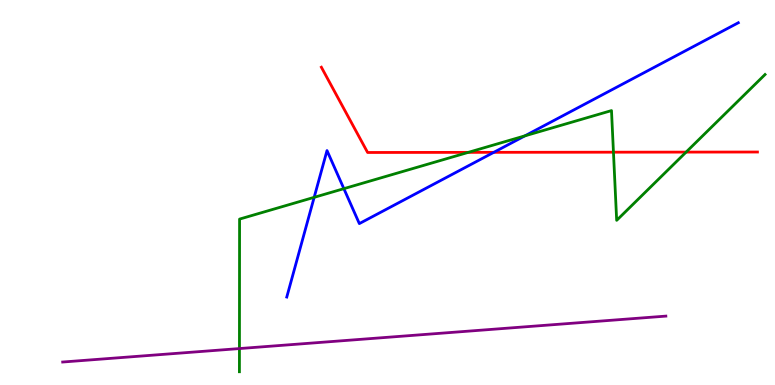[{'lines': ['blue', 'red'], 'intersections': [{'x': 6.37, 'y': 6.04}]}, {'lines': ['green', 'red'], 'intersections': [{'x': 6.04, 'y': 6.04}, {'x': 7.92, 'y': 6.05}, {'x': 8.85, 'y': 6.05}]}, {'lines': ['purple', 'red'], 'intersections': []}, {'lines': ['blue', 'green'], 'intersections': [{'x': 4.05, 'y': 4.87}, {'x': 4.44, 'y': 5.1}, {'x': 6.77, 'y': 6.47}]}, {'lines': ['blue', 'purple'], 'intersections': []}, {'lines': ['green', 'purple'], 'intersections': [{'x': 3.09, 'y': 0.946}]}]